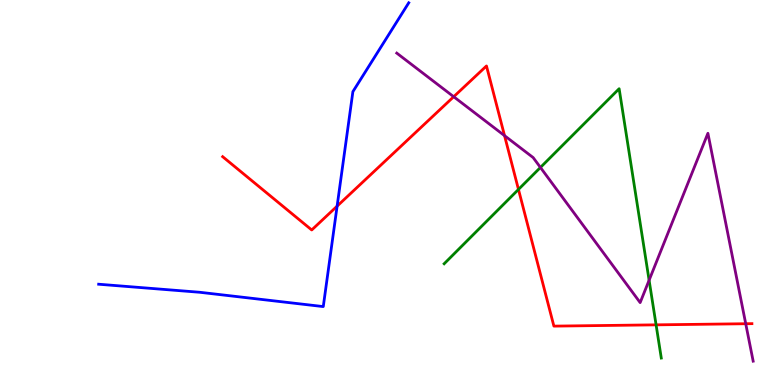[{'lines': ['blue', 'red'], 'intersections': [{'x': 4.35, 'y': 4.65}]}, {'lines': ['green', 'red'], 'intersections': [{'x': 6.69, 'y': 5.08}, {'x': 8.47, 'y': 1.56}]}, {'lines': ['purple', 'red'], 'intersections': [{'x': 5.85, 'y': 7.49}, {'x': 6.51, 'y': 6.48}, {'x': 9.62, 'y': 1.59}]}, {'lines': ['blue', 'green'], 'intersections': []}, {'lines': ['blue', 'purple'], 'intersections': []}, {'lines': ['green', 'purple'], 'intersections': [{'x': 6.97, 'y': 5.65}, {'x': 8.38, 'y': 2.72}]}]